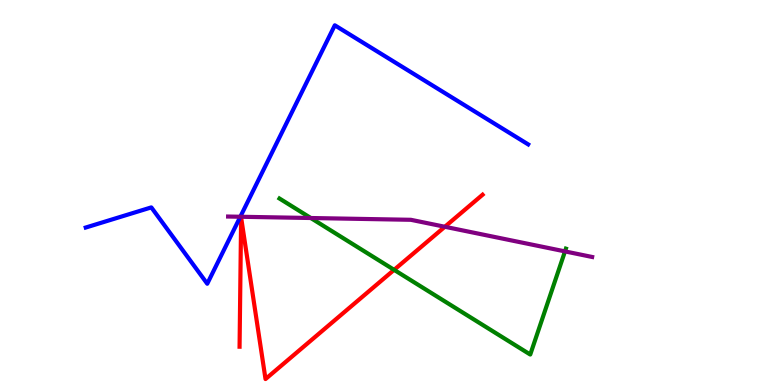[{'lines': ['blue', 'red'], 'intersections': []}, {'lines': ['green', 'red'], 'intersections': [{'x': 5.09, 'y': 2.99}]}, {'lines': ['purple', 'red'], 'intersections': [{'x': 5.74, 'y': 4.11}]}, {'lines': ['blue', 'green'], 'intersections': []}, {'lines': ['blue', 'purple'], 'intersections': [{'x': 3.1, 'y': 4.37}]}, {'lines': ['green', 'purple'], 'intersections': [{'x': 4.01, 'y': 4.34}, {'x': 7.29, 'y': 3.47}]}]